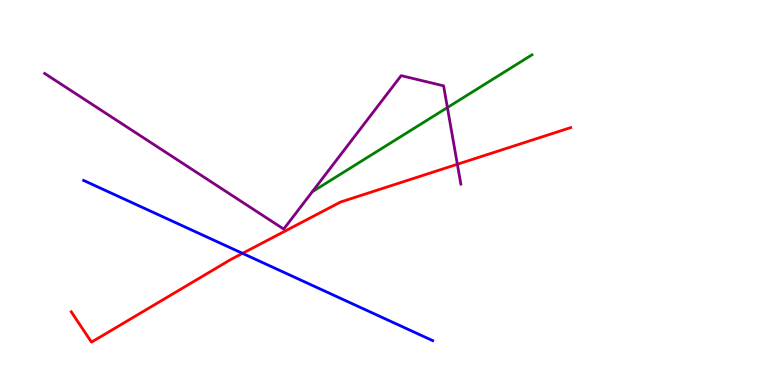[{'lines': ['blue', 'red'], 'intersections': [{'x': 3.13, 'y': 3.42}]}, {'lines': ['green', 'red'], 'intersections': []}, {'lines': ['purple', 'red'], 'intersections': [{'x': 5.9, 'y': 5.73}]}, {'lines': ['blue', 'green'], 'intersections': []}, {'lines': ['blue', 'purple'], 'intersections': []}, {'lines': ['green', 'purple'], 'intersections': [{'x': 5.77, 'y': 7.21}]}]